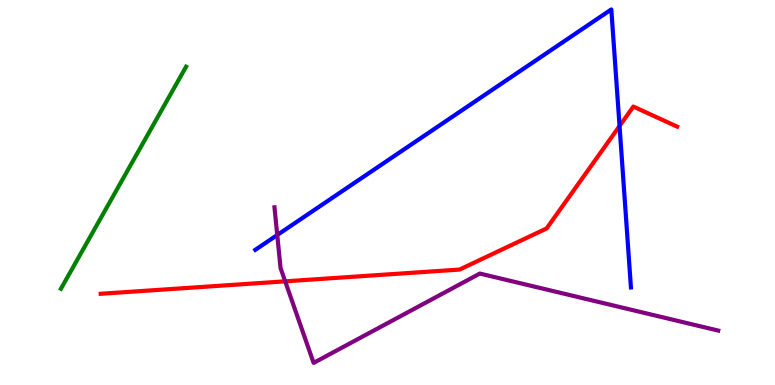[{'lines': ['blue', 'red'], 'intersections': [{'x': 7.99, 'y': 6.73}]}, {'lines': ['green', 'red'], 'intersections': []}, {'lines': ['purple', 'red'], 'intersections': [{'x': 3.68, 'y': 2.69}]}, {'lines': ['blue', 'green'], 'intersections': []}, {'lines': ['blue', 'purple'], 'intersections': [{'x': 3.58, 'y': 3.9}]}, {'lines': ['green', 'purple'], 'intersections': []}]